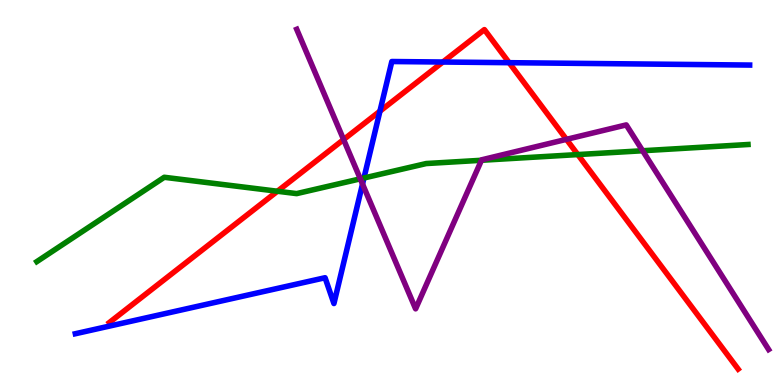[{'lines': ['blue', 'red'], 'intersections': [{'x': 4.9, 'y': 7.11}, {'x': 5.71, 'y': 8.39}, {'x': 6.57, 'y': 8.37}]}, {'lines': ['green', 'red'], 'intersections': [{'x': 3.58, 'y': 5.03}, {'x': 7.46, 'y': 5.99}]}, {'lines': ['purple', 'red'], 'intersections': [{'x': 4.43, 'y': 6.38}, {'x': 7.31, 'y': 6.38}]}, {'lines': ['blue', 'green'], 'intersections': [{'x': 4.7, 'y': 5.38}]}, {'lines': ['blue', 'purple'], 'intersections': [{'x': 4.68, 'y': 5.22}]}, {'lines': ['green', 'purple'], 'intersections': [{'x': 4.65, 'y': 5.35}, {'x': 6.21, 'y': 5.84}, {'x': 8.29, 'y': 6.08}]}]